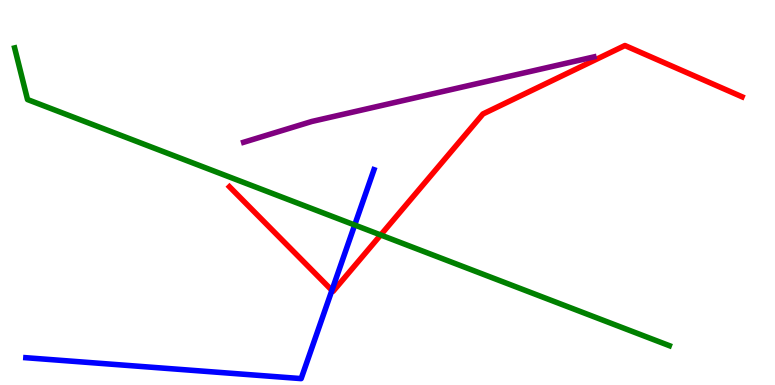[{'lines': ['blue', 'red'], 'intersections': [{'x': 4.28, 'y': 2.46}]}, {'lines': ['green', 'red'], 'intersections': [{'x': 4.91, 'y': 3.9}]}, {'lines': ['purple', 'red'], 'intersections': []}, {'lines': ['blue', 'green'], 'intersections': [{'x': 4.58, 'y': 4.16}]}, {'lines': ['blue', 'purple'], 'intersections': []}, {'lines': ['green', 'purple'], 'intersections': []}]